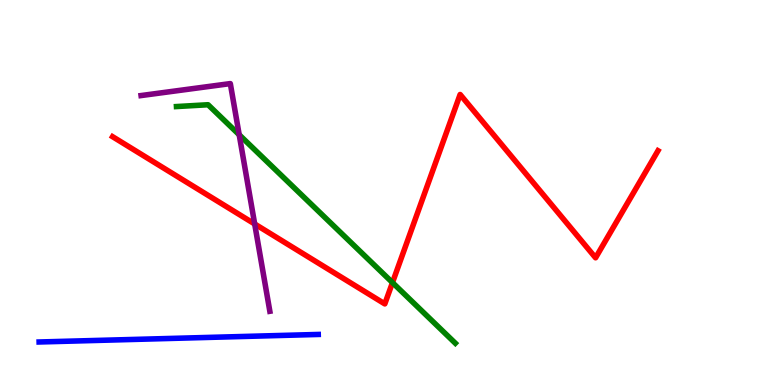[{'lines': ['blue', 'red'], 'intersections': []}, {'lines': ['green', 'red'], 'intersections': [{'x': 5.06, 'y': 2.66}]}, {'lines': ['purple', 'red'], 'intersections': [{'x': 3.29, 'y': 4.18}]}, {'lines': ['blue', 'green'], 'intersections': []}, {'lines': ['blue', 'purple'], 'intersections': []}, {'lines': ['green', 'purple'], 'intersections': [{'x': 3.09, 'y': 6.5}]}]